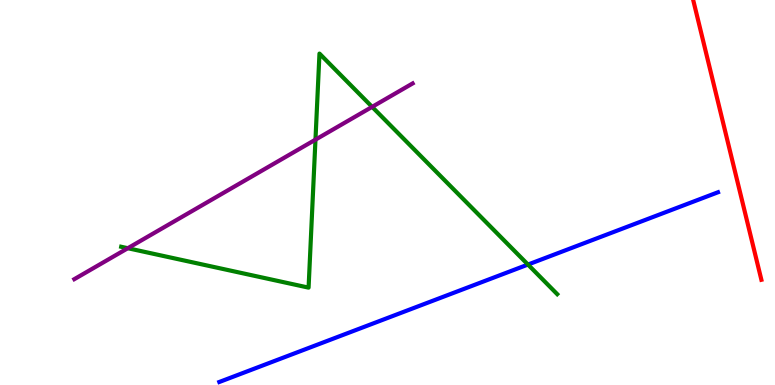[{'lines': ['blue', 'red'], 'intersections': []}, {'lines': ['green', 'red'], 'intersections': []}, {'lines': ['purple', 'red'], 'intersections': []}, {'lines': ['blue', 'green'], 'intersections': [{'x': 6.81, 'y': 3.13}]}, {'lines': ['blue', 'purple'], 'intersections': []}, {'lines': ['green', 'purple'], 'intersections': [{'x': 1.65, 'y': 3.55}, {'x': 4.07, 'y': 6.37}, {'x': 4.8, 'y': 7.22}]}]